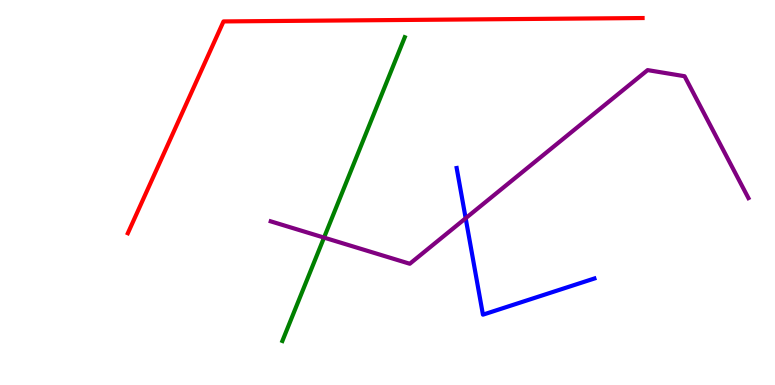[{'lines': ['blue', 'red'], 'intersections': []}, {'lines': ['green', 'red'], 'intersections': []}, {'lines': ['purple', 'red'], 'intersections': []}, {'lines': ['blue', 'green'], 'intersections': []}, {'lines': ['blue', 'purple'], 'intersections': [{'x': 6.01, 'y': 4.33}]}, {'lines': ['green', 'purple'], 'intersections': [{'x': 4.18, 'y': 3.83}]}]